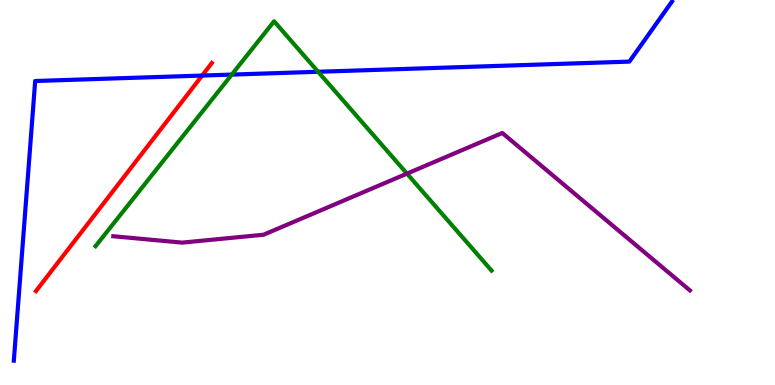[{'lines': ['blue', 'red'], 'intersections': [{'x': 2.61, 'y': 8.04}]}, {'lines': ['green', 'red'], 'intersections': []}, {'lines': ['purple', 'red'], 'intersections': []}, {'lines': ['blue', 'green'], 'intersections': [{'x': 2.99, 'y': 8.06}, {'x': 4.1, 'y': 8.14}]}, {'lines': ['blue', 'purple'], 'intersections': []}, {'lines': ['green', 'purple'], 'intersections': [{'x': 5.25, 'y': 5.49}]}]